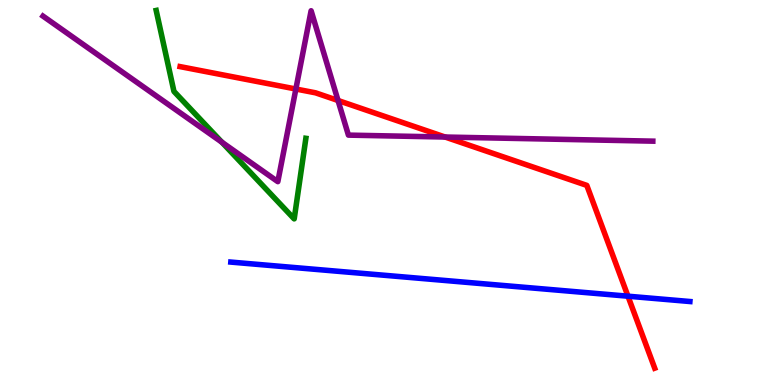[{'lines': ['blue', 'red'], 'intersections': [{'x': 8.1, 'y': 2.31}]}, {'lines': ['green', 'red'], 'intersections': []}, {'lines': ['purple', 'red'], 'intersections': [{'x': 3.82, 'y': 7.69}, {'x': 4.36, 'y': 7.39}, {'x': 5.74, 'y': 6.44}]}, {'lines': ['blue', 'green'], 'intersections': []}, {'lines': ['blue', 'purple'], 'intersections': []}, {'lines': ['green', 'purple'], 'intersections': [{'x': 2.86, 'y': 6.31}]}]